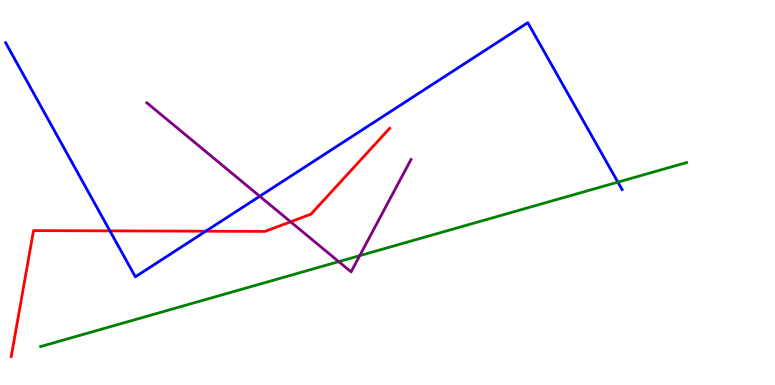[{'lines': ['blue', 'red'], 'intersections': [{'x': 1.42, 'y': 4.0}, {'x': 2.65, 'y': 3.99}]}, {'lines': ['green', 'red'], 'intersections': []}, {'lines': ['purple', 'red'], 'intersections': [{'x': 3.75, 'y': 4.24}]}, {'lines': ['blue', 'green'], 'intersections': [{'x': 7.97, 'y': 5.27}]}, {'lines': ['blue', 'purple'], 'intersections': [{'x': 3.35, 'y': 4.9}]}, {'lines': ['green', 'purple'], 'intersections': [{'x': 4.37, 'y': 3.2}, {'x': 4.64, 'y': 3.36}]}]